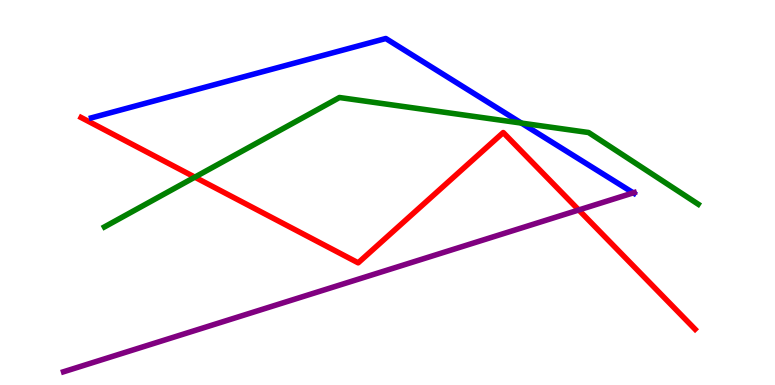[{'lines': ['blue', 'red'], 'intersections': []}, {'lines': ['green', 'red'], 'intersections': [{'x': 2.51, 'y': 5.4}]}, {'lines': ['purple', 'red'], 'intersections': [{'x': 7.47, 'y': 4.55}]}, {'lines': ['blue', 'green'], 'intersections': [{'x': 6.73, 'y': 6.8}]}, {'lines': ['blue', 'purple'], 'intersections': [{'x': 8.17, 'y': 4.99}]}, {'lines': ['green', 'purple'], 'intersections': []}]